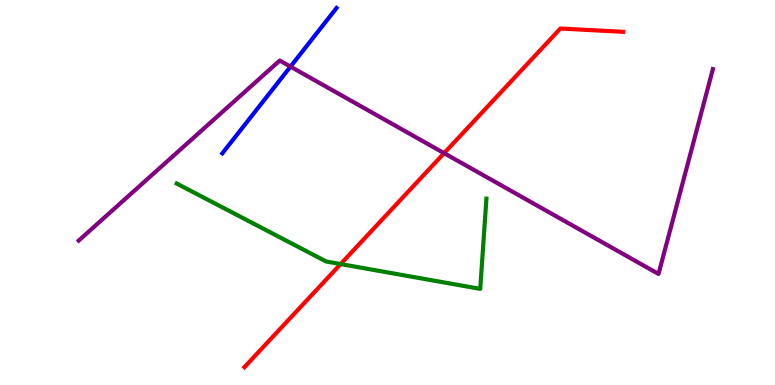[{'lines': ['blue', 'red'], 'intersections': []}, {'lines': ['green', 'red'], 'intersections': [{'x': 4.4, 'y': 3.14}]}, {'lines': ['purple', 'red'], 'intersections': [{'x': 5.73, 'y': 6.02}]}, {'lines': ['blue', 'green'], 'intersections': []}, {'lines': ['blue', 'purple'], 'intersections': [{'x': 3.75, 'y': 8.27}]}, {'lines': ['green', 'purple'], 'intersections': []}]